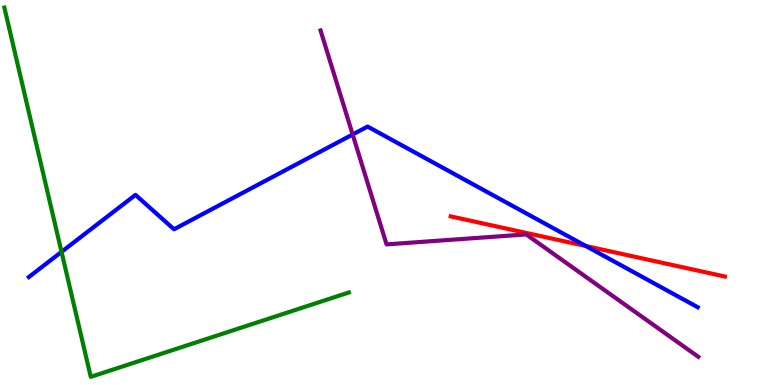[{'lines': ['blue', 'red'], 'intersections': [{'x': 7.56, 'y': 3.61}]}, {'lines': ['green', 'red'], 'intersections': []}, {'lines': ['purple', 'red'], 'intersections': []}, {'lines': ['blue', 'green'], 'intersections': [{'x': 0.794, 'y': 3.46}]}, {'lines': ['blue', 'purple'], 'intersections': [{'x': 4.55, 'y': 6.51}]}, {'lines': ['green', 'purple'], 'intersections': []}]